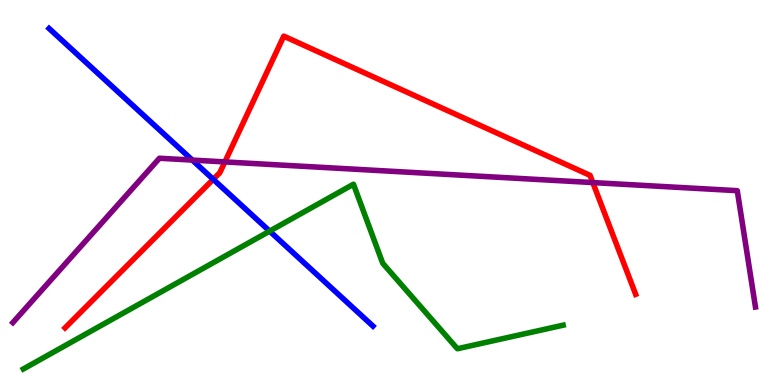[{'lines': ['blue', 'red'], 'intersections': [{'x': 2.75, 'y': 5.34}]}, {'lines': ['green', 'red'], 'intersections': []}, {'lines': ['purple', 'red'], 'intersections': [{'x': 2.9, 'y': 5.79}, {'x': 7.65, 'y': 5.26}]}, {'lines': ['blue', 'green'], 'intersections': [{'x': 3.48, 'y': 4.0}]}, {'lines': ['blue', 'purple'], 'intersections': [{'x': 2.48, 'y': 5.84}]}, {'lines': ['green', 'purple'], 'intersections': []}]